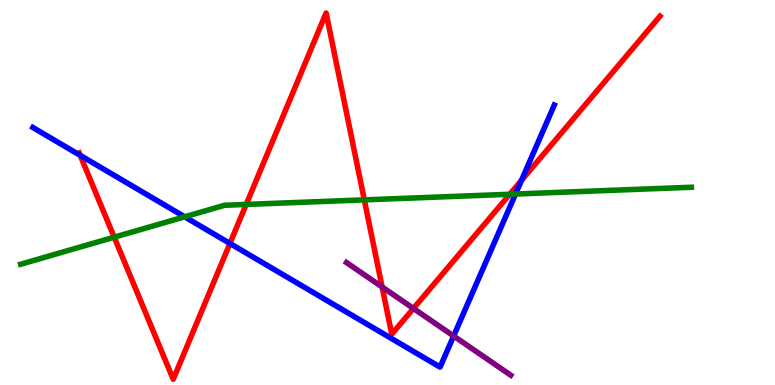[{'lines': ['blue', 'red'], 'intersections': [{'x': 1.03, 'y': 5.96}, {'x': 2.97, 'y': 3.68}, {'x': 6.73, 'y': 5.31}]}, {'lines': ['green', 'red'], 'intersections': [{'x': 1.47, 'y': 3.84}, {'x': 3.18, 'y': 4.69}, {'x': 4.7, 'y': 4.81}, {'x': 6.58, 'y': 4.95}]}, {'lines': ['purple', 'red'], 'intersections': [{'x': 4.93, 'y': 2.55}, {'x': 5.33, 'y': 1.99}]}, {'lines': ['blue', 'green'], 'intersections': [{'x': 2.38, 'y': 4.37}, {'x': 6.65, 'y': 4.96}]}, {'lines': ['blue', 'purple'], 'intersections': [{'x': 5.85, 'y': 1.27}]}, {'lines': ['green', 'purple'], 'intersections': []}]